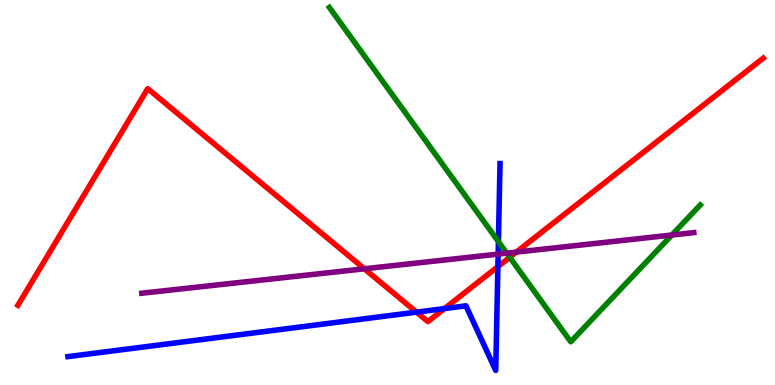[{'lines': ['blue', 'red'], 'intersections': [{'x': 5.37, 'y': 1.89}, {'x': 5.73, 'y': 1.98}, {'x': 6.42, 'y': 3.08}]}, {'lines': ['green', 'red'], 'intersections': [{'x': 6.58, 'y': 3.32}]}, {'lines': ['purple', 'red'], 'intersections': [{'x': 4.7, 'y': 3.02}, {'x': 6.66, 'y': 3.45}]}, {'lines': ['blue', 'green'], 'intersections': [{'x': 6.43, 'y': 3.72}]}, {'lines': ['blue', 'purple'], 'intersections': [{'x': 6.43, 'y': 3.4}]}, {'lines': ['green', 'purple'], 'intersections': [{'x': 6.54, 'y': 3.42}, {'x': 8.67, 'y': 3.9}]}]